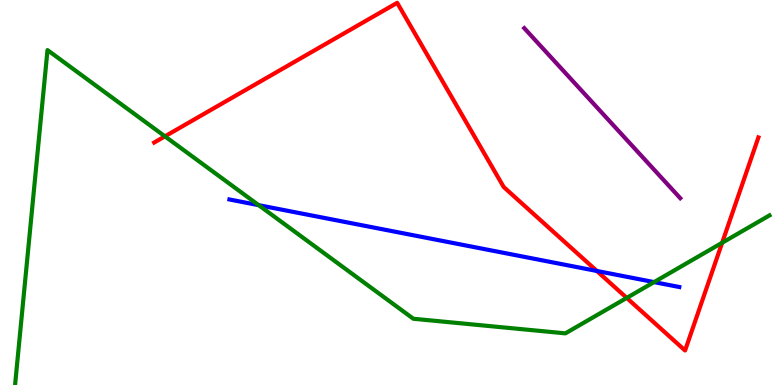[{'lines': ['blue', 'red'], 'intersections': [{'x': 7.7, 'y': 2.96}]}, {'lines': ['green', 'red'], 'intersections': [{'x': 2.13, 'y': 6.46}, {'x': 8.09, 'y': 2.26}, {'x': 9.32, 'y': 3.69}]}, {'lines': ['purple', 'red'], 'intersections': []}, {'lines': ['blue', 'green'], 'intersections': [{'x': 3.34, 'y': 4.67}, {'x': 8.44, 'y': 2.67}]}, {'lines': ['blue', 'purple'], 'intersections': []}, {'lines': ['green', 'purple'], 'intersections': []}]